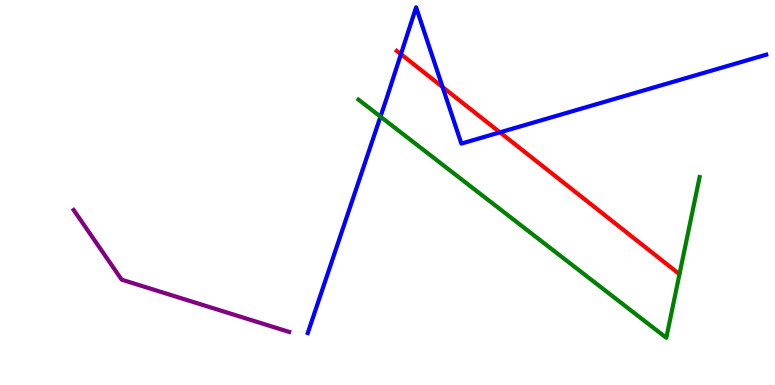[{'lines': ['blue', 'red'], 'intersections': [{'x': 5.17, 'y': 8.59}, {'x': 5.71, 'y': 7.74}, {'x': 6.45, 'y': 6.56}]}, {'lines': ['green', 'red'], 'intersections': []}, {'lines': ['purple', 'red'], 'intersections': []}, {'lines': ['blue', 'green'], 'intersections': [{'x': 4.91, 'y': 6.97}]}, {'lines': ['blue', 'purple'], 'intersections': []}, {'lines': ['green', 'purple'], 'intersections': []}]